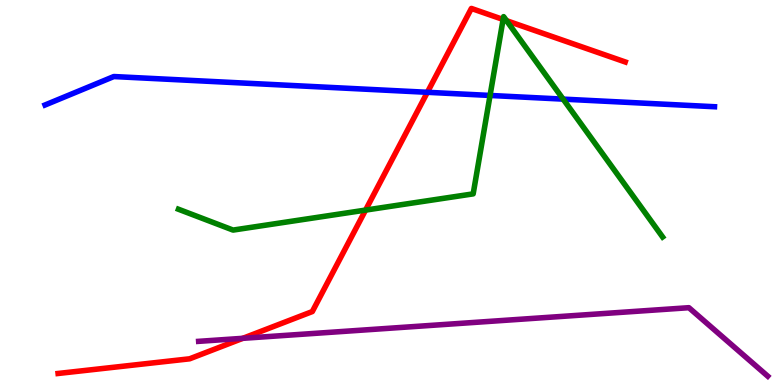[{'lines': ['blue', 'red'], 'intersections': [{'x': 5.51, 'y': 7.6}]}, {'lines': ['green', 'red'], 'intersections': [{'x': 4.72, 'y': 4.54}, {'x': 6.49, 'y': 9.49}, {'x': 6.54, 'y': 9.46}]}, {'lines': ['purple', 'red'], 'intersections': [{'x': 3.13, 'y': 1.21}]}, {'lines': ['blue', 'green'], 'intersections': [{'x': 6.32, 'y': 7.52}, {'x': 7.27, 'y': 7.43}]}, {'lines': ['blue', 'purple'], 'intersections': []}, {'lines': ['green', 'purple'], 'intersections': []}]